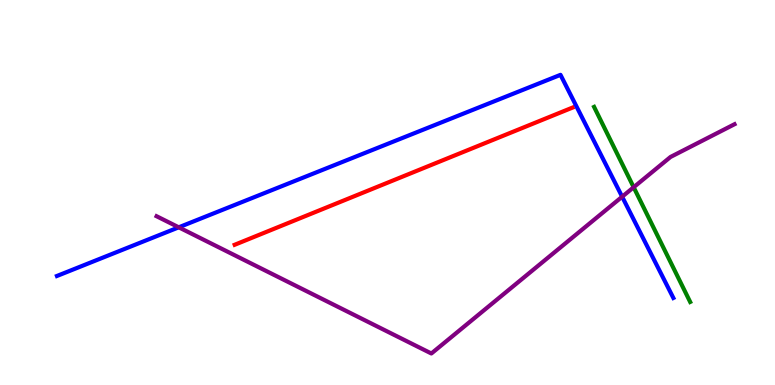[{'lines': ['blue', 'red'], 'intersections': []}, {'lines': ['green', 'red'], 'intersections': []}, {'lines': ['purple', 'red'], 'intersections': []}, {'lines': ['blue', 'green'], 'intersections': []}, {'lines': ['blue', 'purple'], 'intersections': [{'x': 2.31, 'y': 4.1}, {'x': 8.03, 'y': 4.89}]}, {'lines': ['green', 'purple'], 'intersections': [{'x': 8.18, 'y': 5.14}]}]